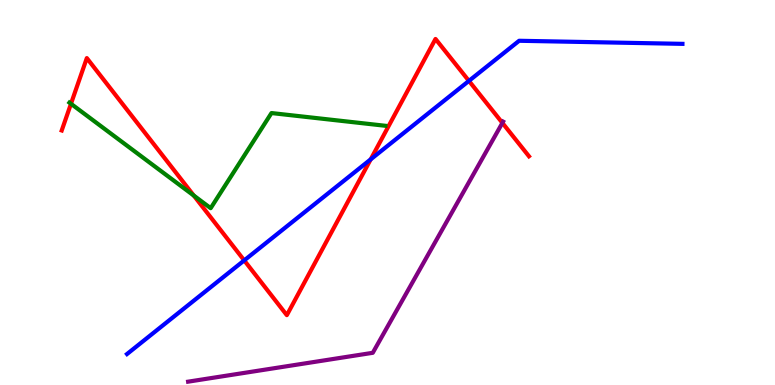[{'lines': ['blue', 'red'], 'intersections': [{'x': 3.15, 'y': 3.24}, {'x': 4.78, 'y': 5.86}, {'x': 6.05, 'y': 7.9}]}, {'lines': ['green', 'red'], 'intersections': [{'x': 0.916, 'y': 7.3}, {'x': 2.5, 'y': 4.92}]}, {'lines': ['purple', 'red'], 'intersections': [{'x': 6.48, 'y': 6.81}]}, {'lines': ['blue', 'green'], 'intersections': []}, {'lines': ['blue', 'purple'], 'intersections': []}, {'lines': ['green', 'purple'], 'intersections': []}]